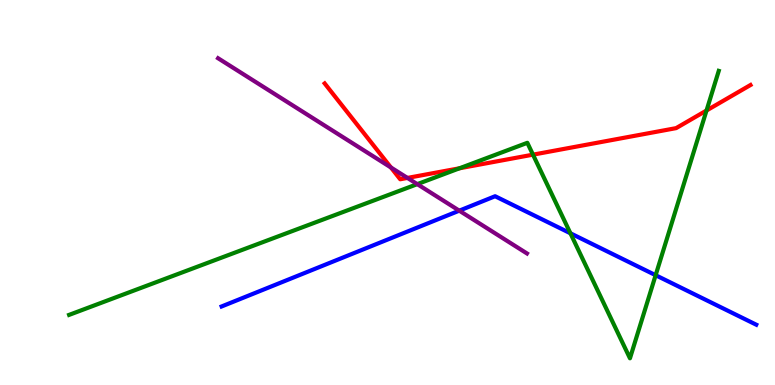[{'lines': ['blue', 'red'], 'intersections': []}, {'lines': ['green', 'red'], 'intersections': [{'x': 5.93, 'y': 5.63}, {'x': 6.88, 'y': 5.98}, {'x': 9.12, 'y': 7.13}]}, {'lines': ['purple', 'red'], 'intersections': [{'x': 5.04, 'y': 5.65}, {'x': 5.26, 'y': 5.38}]}, {'lines': ['blue', 'green'], 'intersections': [{'x': 7.36, 'y': 3.94}, {'x': 8.46, 'y': 2.85}]}, {'lines': ['blue', 'purple'], 'intersections': [{'x': 5.93, 'y': 4.53}]}, {'lines': ['green', 'purple'], 'intersections': [{'x': 5.38, 'y': 5.22}]}]